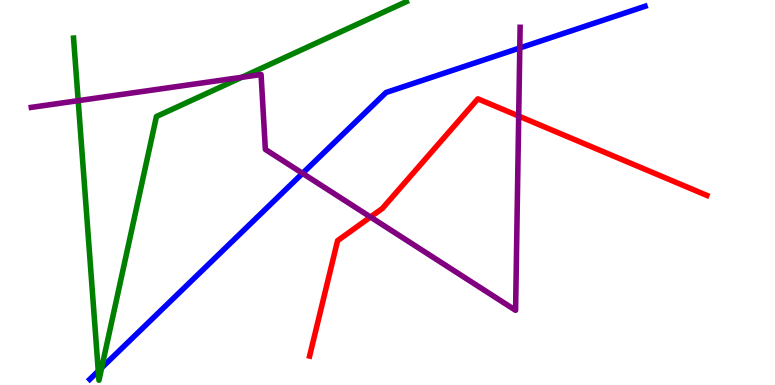[{'lines': ['blue', 'red'], 'intersections': []}, {'lines': ['green', 'red'], 'intersections': []}, {'lines': ['purple', 'red'], 'intersections': [{'x': 4.78, 'y': 4.36}, {'x': 6.69, 'y': 6.99}]}, {'lines': ['blue', 'green'], 'intersections': [{'x': 1.27, 'y': 0.361}, {'x': 1.31, 'y': 0.447}]}, {'lines': ['blue', 'purple'], 'intersections': [{'x': 3.9, 'y': 5.5}, {'x': 6.71, 'y': 8.75}]}, {'lines': ['green', 'purple'], 'intersections': [{'x': 1.01, 'y': 7.39}, {'x': 3.12, 'y': 7.99}]}]